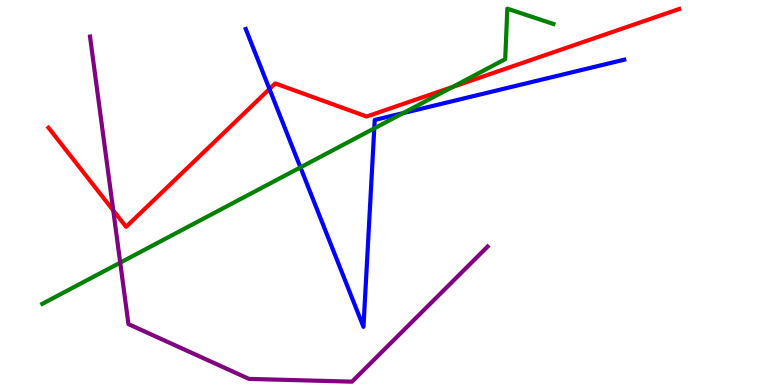[{'lines': ['blue', 'red'], 'intersections': [{'x': 3.48, 'y': 7.69}]}, {'lines': ['green', 'red'], 'intersections': [{'x': 5.84, 'y': 7.74}]}, {'lines': ['purple', 'red'], 'intersections': [{'x': 1.46, 'y': 4.54}]}, {'lines': ['blue', 'green'], 'intersections': [{'x': 3.88, 'y': 5.65}, {'x': 4.83, 'y': 6.67}, {'x': 5.2, 'y': 7.06}]}, {'lines': ['blue', 'purple'], 'intersections': []}, {'lines': ['green', 'purple'], 'intersections': [{'x': 1.55, 'y': 3.18}]}]